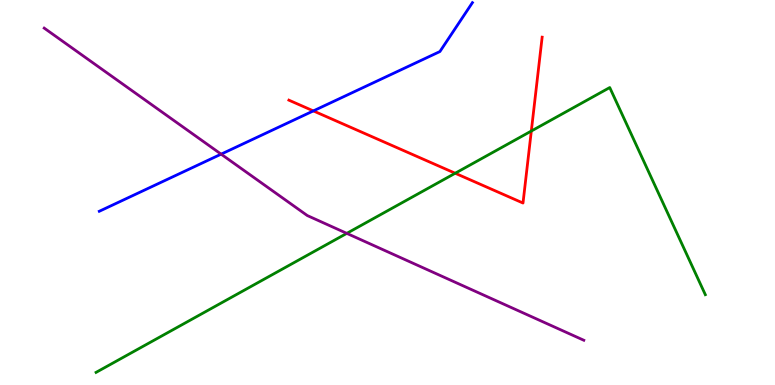[{'lines': ['blue', 'red'], 'intersections': [{'x': 4.04, 'y': 7.12}]}, {'lines': ['green', 'red'], 'intersections': [{'x': 5.87, 'y': 5.5}, {'x': 6.86, 'y': 6.6}]}, {'lines': ['purple', 'red'], 'intersections': []}, {'lines': ['blue', 'green'], 'intersections': []}, {'lines': ['blue', 'purple'], 'intersections': [{'x': 2.85, 'y': 6.0}]}, {'lines': ['green', 'purple'], 'intersections': [{'x': 4.47, 'y': 3.94}]}]